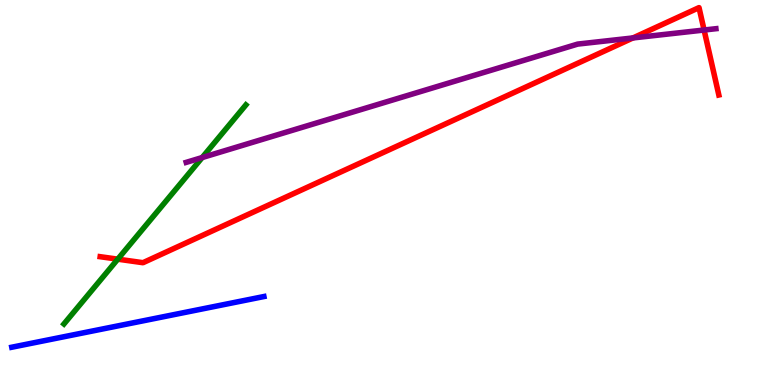[{'lines': ['blue', 'red'], 'intersections': []}, {'lines': ['green', 'red'], 'intersections': [{'x': 1.52, 'y': 3.27}]}, {'lines': ['purple', 'red'], 'intersections': [{'x': 8.17, 'y': 9.01}, {'x': 9.09, 'y': 9.22}]}, {'lines': ['blue', 'green'], 'intersections': []}, {'lines': ['blue', 'purple'], 'intersections': []}, {'lines': ['green', 'purple'], 'intersections': [{'x': 2.61, 'y': 5.91}]}]